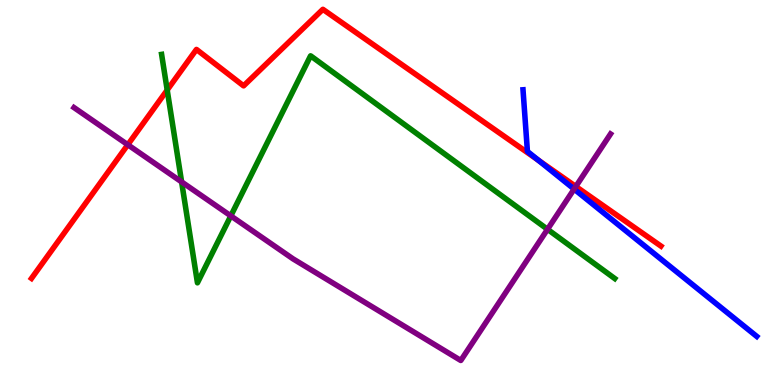[{'lines': ['blue', 'red'], 'intersections': [{'x': 6.95, 'y': 5.84}]}, {'lines': ['green', 'red'], 'intersections': [{'x': 2.16, 'y': 7.66}]}, {'lines': ['purple', 'red'], 'intersections': [{'x': 1.65, 'y': 6.24}, {'x': 7.43, 'y': 5.16}]}, {'lines': ['blue', 'green'], 'intersections': []}, {'lines': ['blue', 'purple'], 'intersections': [{'x': 7.41, 'y': 5.09}]}, {'lines': ['green', 'purple'], 'intersections': [{'x': 2.34, 'y': 5.28}, {'x': 2.98, 'y': 4.39}, {'x': 7.06, 'y': 4.04}]}]